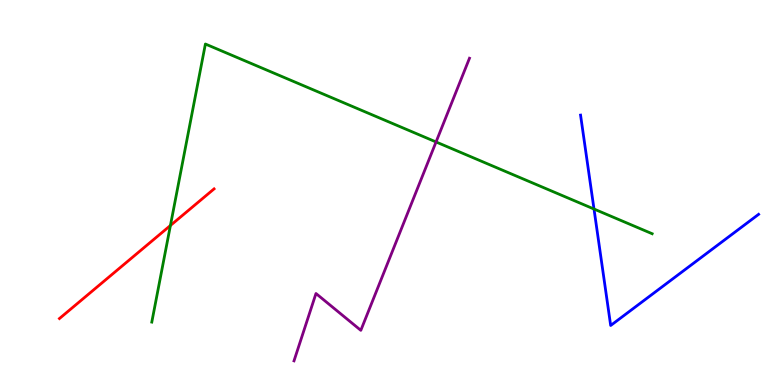[{'lines': ['blue', 'red'], 'intersections': []}, {'lines': ['green', 'red'], 'intersections': [{'x': 2.2, 'y': 4.14}]}, {'lines': ['purple', 'red'], 'intersections': []}, {'lines': ['blue', 'green'], 'intersections': [{'x': 7.66, 'y': 4.57}]}, {'lines': ['blue', 'purple'], 'intersections': []}, {'lines': ['green', 'purple'], 'intersections': [{'x': 5.63, 'y': 6.31}]}]